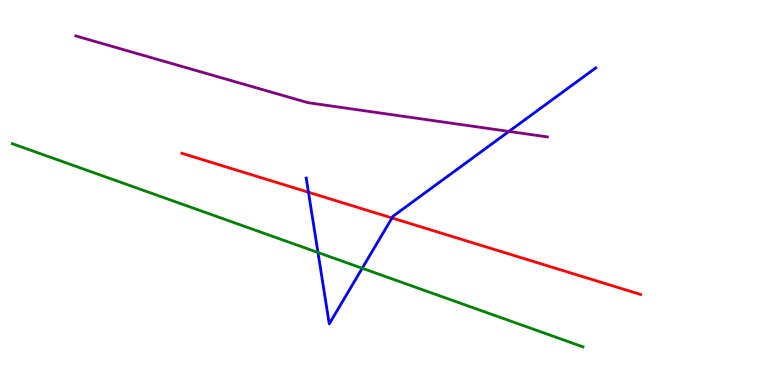[{'lines': ['blue', 'red'], 'intersections': [{'x': 3.98, 'y': 5.01}, {'x': 5.06, 'y': 4.34}]}, {'lines': ['green', 'red'], 'intersections': []}, {'lines': ['purple', 'red'], 'intersections': []}, {'lines': ['blue', 'green'], 'intersections': [{'x': 4.1, 'y': 3.44}, {'x': 4.67, 'y': 3.03}]}, {'lines': ['blue', 'purple'], 'intersections': [{'x': 6.57, 'y': 6.59}]}, {'lines': ['green', 'purple'], 'intersections': []}]